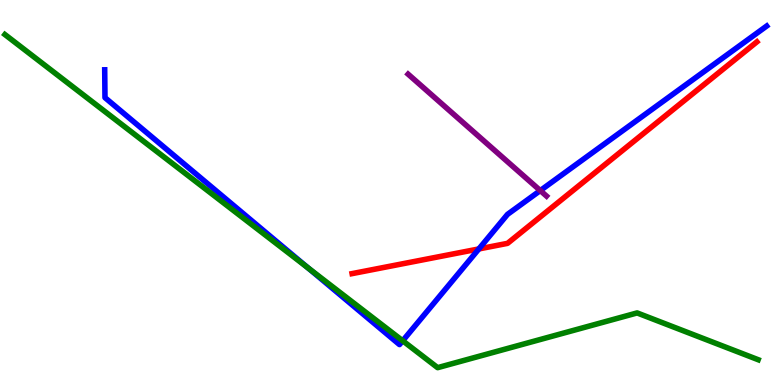[{'lines': ['blue', 'red'], 'intersections': [{'x': 6.18, 'y': 3.53}]}, {'lines': ['green', 'red'], 'intersections': []}, {'lines': ['purple', 'red'], 'intersections': []}, {'lines': ['blue', 'green'], 'intersections': [{'x': 3.97, 'y': 3.04}, {'x': 5.2, 'y': 1.15}]}, {'lines': ['blue', 'purple'], 'intersections': [{'x': 6.97, 'y': 5.05}]}, {'lines': ['green', 'purple'], 'intersections': []}]